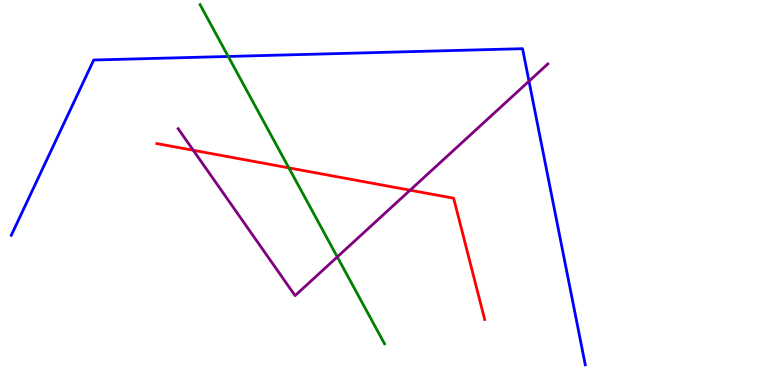[{'lines': ['blue', 'red'], 'intersections': []}, {'lines': ['green', 'red'], 'intersections': [{'x': 3.73, 'y': 5.64}]}, {'lines': ['purple', 'red'], 'intersections': [{'x': 2.49, 'y': 6.1}, {'x': 5.29, 'y': 5.06}]}, {'lines': ['blue', 'green'], 'intersections': [{'x': 2.95, 'y': 8.53}]}, {'lines': ['blue', 'purple'], 'intersections': [{'x': 6.83, 'y': 7.89}]}, {'lines': ['green', 'purple'], 'intersections': [{'x': 4.35, 'y': 3.33}]}]